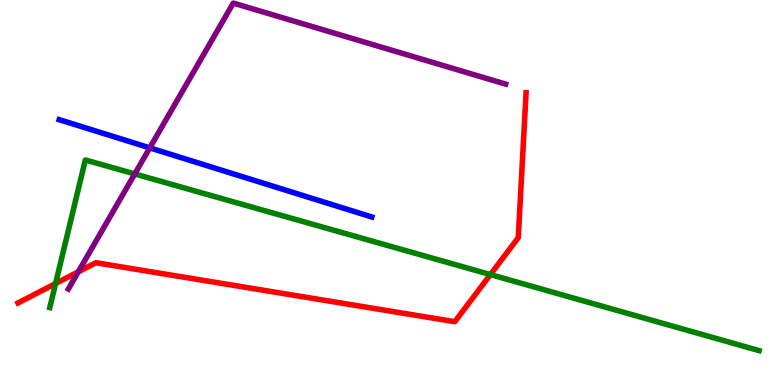[{'lines': ['blue', 'red'], 'intersections': []}, {'lines': ['green', 'red'], 'intersections': [{'x': 0.717, 'y': 2.63}, {'x': 6.33, 'y': 2.87}]}, {'lines': ['purple', 'red'], 'intersections': [{'x': 1.01, 'y': 2.94}]}, {'lines': ['blue', 'green'], 'intersections': []}, {'lines': ['blue', 'purple'], 'intersections': [{'x': 1.93, 'y': 6.16}]}, {'lines': ['green', 'purple'], 'intersections': [{'x': 1.74, 'y': 5.48}]}]